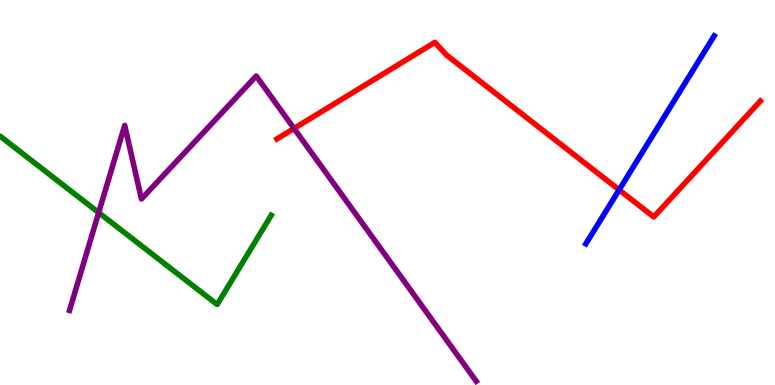[{'lines': ['blue', 'red'], 'intersections': [{'x': 7.99, 'y': 5.07}]}, {'lines': ['green', 'red'], 'intersections': []}, {'lines': ['purple', 'red'], 'intersections': [{'x': 3.79, 'y': 6.66}]}, {'lines': ['blue', 'green'], 'intersections': []}, {'lines': ['blue', 'purple'], 'intersections': []}, {'lines': ['green', 'purple'], 'intersections': [{'x': 1.27, 'y': 4.48}]}]